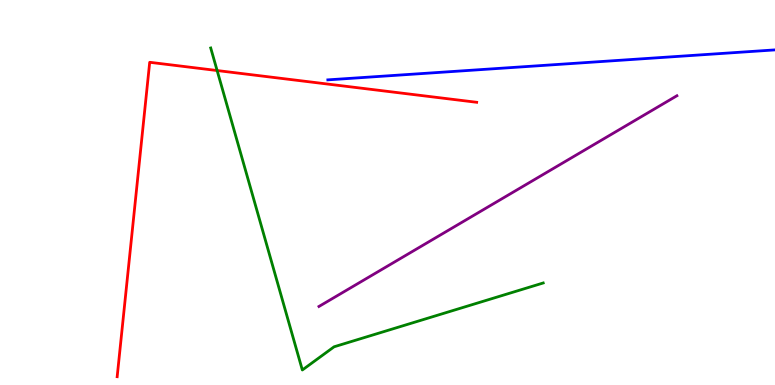[{'lines': ['blue', 'red'], 'intersections': []}, {'lines': ['green', 'red'], 'intersections': [{'x': 2.8, 'y': 8.17}]}, {'lines': ['purple', 'red'], 'intersections': []}, {'lines': ['blue', 'green'], 'intersections': []}, {'lines': ['blue', 'purple'], 'intersections': []}, {'lines': ['green', 'purple'], 'intersections': []}]